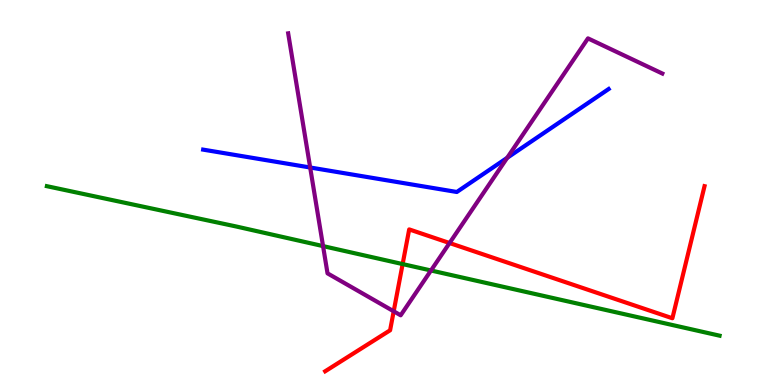[{'lines': ['blue', 'red'], 'intersections': []}, {'lines': ['green', 'red'], 'intersections': [{'x': 5.2, 'y': 3.14}]}, {'lines': ['purple', 'red'], 'intersections': [{'x': 5.08, 'y': 1.91}, {'x': 5.8, 'y': 3.69}]}, {'lines': ['blue', 'green'], 'intersections': []}, {'lines': ['blue', 'purple'], 'intersections': [{'x': 4.0, 'y': 5.65}, {'x': 6.54, 'y': 5.9}]}, {'lines': ['green', 'purple'], 'intersections': [{'x': 4.17, 'y': 3.61}, {'x': 5.56, 'y': 2.97}]}]